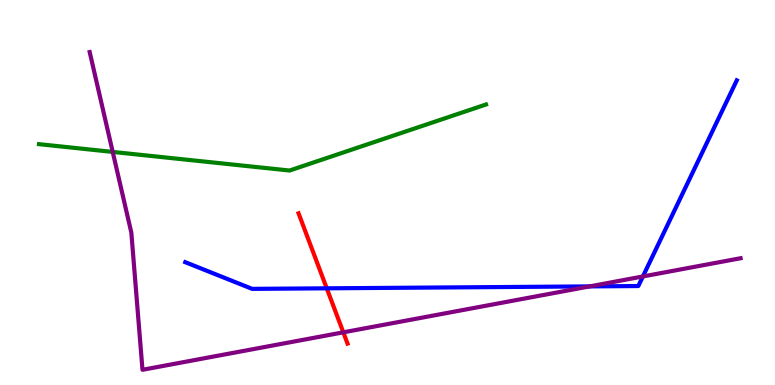[{'lines': ['blue', 'red'], 'intersections': [{'x': 4.22, 'y': 2.51}]}, {'lines': ['green', 'red'], 'intersections': []}, {'lines': ['purple', 'red'], 'intersections': [{'x': 4.43, 'y': 1.37}]}, {'lines': ['blue', 'green'], 'intersections': []}, {'lines': ['blue', 'purple'], 'intersections': [{'x': 7.61, 'y': 2.56}, {'x': 8.3, 'y': 2.82}]}, {'lines': ['green', 'purple'], 'intersections': [{'x': 1.45, 'y': 6.05}]}]